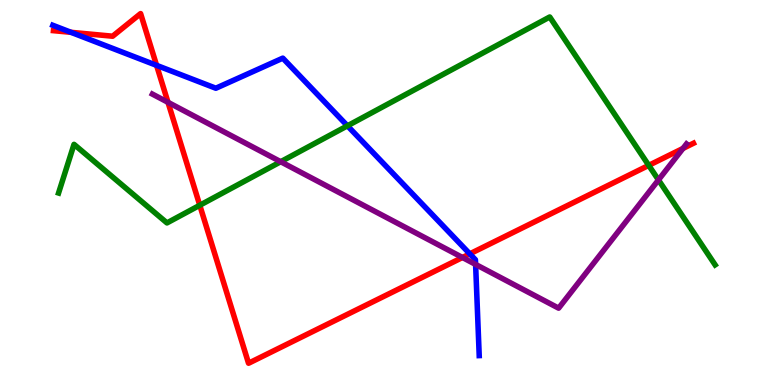[{'lines': ['blue', 'red'], 'intersections': [{'x': 0.916, 'y': 9.16}, {'x': 2.02, 'y': 8.3}, {'x': 6.06, 'y': 3.41}]}, {'lines': ['green', 'red'], 'intersections': [{'x': 2.58, 'y': 4.67}, {'x': 8.37, 'y': 5.7}]}, {'lines': ['purple', 'red'], 'intersections': [{'x': 2.17, 'y': 7.34}, {'x': 5.97, 'y': 3.31}, {'x': 8.81, 'y': 6.14}]}, {'lines': ['blue', 'green'], 'intersections': [{'x': 4.48, 'y': 6.73}]}, {'lines': ['blue', 'purple'], 'intersections': [{'x': 6.14, 'y': 3.13}]}, {'lines': ['green', 'purple'], 'intersections': [{'x': 3.62, 'y': 5.8}, {'x': 8.5, 'y': 5.33}]}]